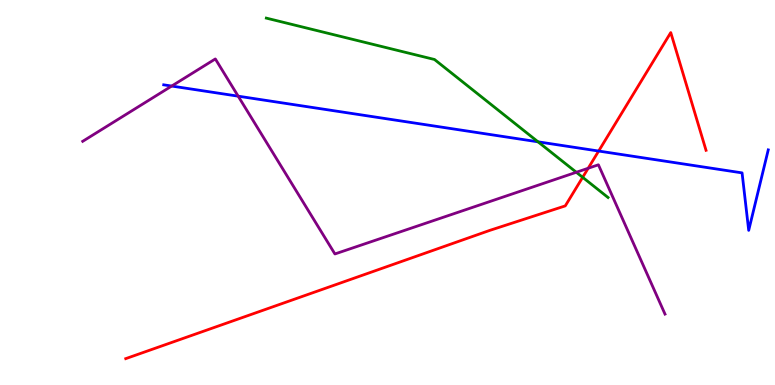[{'lines': ['blue', 'red'], 'intersections': [{'x': 7.72, 'y': 6.08}]}, {'lines': ['green', 'red'], 'intersections': [{'x': 7.52, 'y': 5.39}]}, {'lines': ['purple', 'red'], 'intersections': [{'x': 7.59, 'y': 5.63}]}, {'lines': ['blue', 'green'], 'intersections': [{'x': 6.94, 'y': 6.32}]}, {'lines': ['blue', 'purple'], 'intersections': [{'x': 2.22, 'y': 7.76}, {'x': 3.07, 'y': 7.5}]}, {'lines': ['green', 'purple'], 'intersections': [{'x': 7.44, 'y': 5.53}]}]